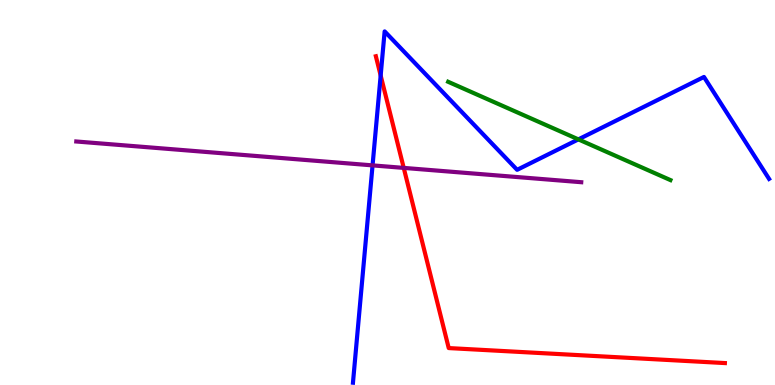[{'lines': ['blue', 'red'], 'intersections': [{'x': 4.91, 'y': 8.04}]}, {'lines': ['green', 'red'], 'intersections': []}, {'lines': ['purple', 'red'], 'intersections': [{'x': 5.21, 'y': 5.64}]}, {'lines': ['blue', 'green'], 'intersections': [{'x': 7.46, 'y': 6.38}]}, {'lines': ['blue', 'purple'], 'intersections': [{'x': 4.81, 'y': 5.7}]}, {'lines': ['green', 'purple'], 'intersections': []}]